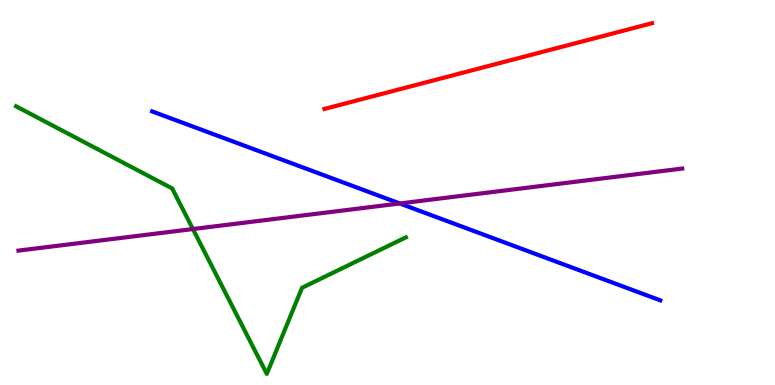[{'lines': ['blue', 'red'], 'intersections': []}, {'lines': ['green', 'red'], 'intersections': []}, {'lines': ['purple', 'red'], 'intersections': []}, {'lines': ['blue', 'green'], 'intersections': []}, {'lines': ['blue', 'purple'], 'intersections': [{'x': 5.16, 'y': 4.71}]}, {'lines': ['green', 'purple'], 'intersections': [{'x': 2.49, 'y': 4.05}]}]